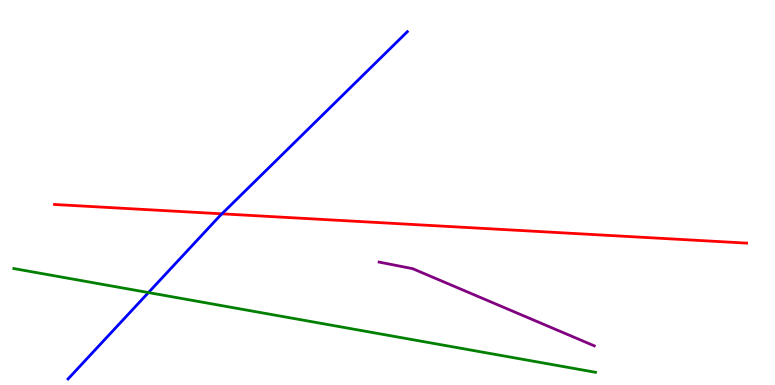[{'lines': ['blue', 'red'], 'intersections': [{'x': 2.86, 'y': 4.45}]}, {'lines': ['green', 'red'], 'intersections': []}, {'lines': ['purple', 'red'], 'intersections': []}, {'lines': ['blue', 'green'], 'intersections': [{'x': 1.92, 'y': 2.4}]}, {'lines': ['blue', 'purple'], 'intersections': []}, {'lines': ['green', 'purple'], 'intersections': []}]